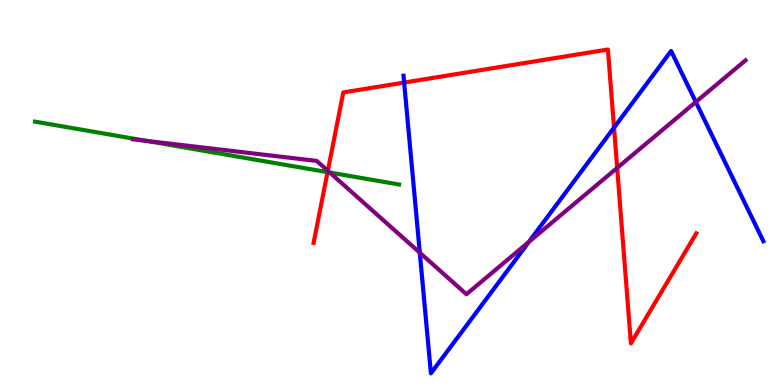[{'lines': ['blue', 'red'], 'intersections': [{'x': 5.21, 'y': 7.86}, {'x': 7.92, 'y': 6.69}]}, {'lines': ['green', 'red'], 'intersections': [{'x': 4.23, 'y': 5.53}]}, {'lines': ['purple', 'red'], 'intersections': [{'x': 4.23, 'y': 5.56}, {'x': 7.96, 'y': 5.64}]}, {'lines': ['blue', 'green'], 'intersections': []}, {'lines': ['blue', 'purple'], 'intersections': [{'x': 5.42, 'y': 3.44}, {'x': 6.82, 'y': 3.71}, {'x': 8.98, 'y': 7.35}]}, {'lines': ['green', 'purple'], 'intersections': [{'x': 1.89, 'y': 6.34}, {'x': 4.26, 'y': 5.52}]}]